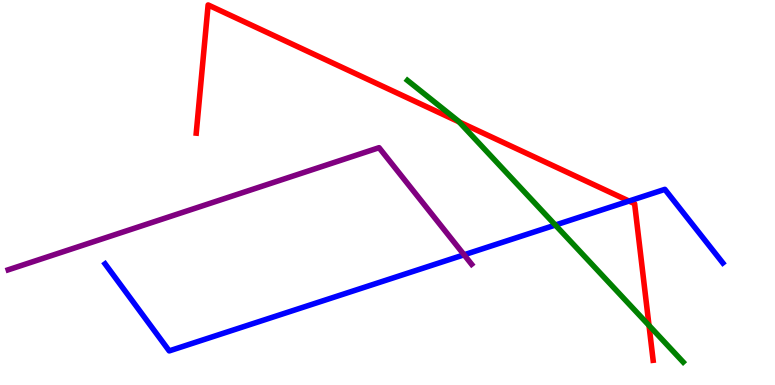[{'lines': ['blue', 'red'], 'intersections': [{'x': 8.12, 'y': 4.78}]}, {'lines': ['green', 'red'], 'intersections': [{'x': 5.92, 'y': 6.83}, {'x': 8.37, 'y': 1.55}]}, {'lines': ['purple', 'red'], 'intersections': []}, {'lines': ['blue', 'green'], 'intersections': [{'x': 7.17, 'y': 4.15}]}, {'lines': ['blue', 'purple'], 'intersections': [{'x': 5.99, 'y': 3.38}]}, {'lines': ['green', 'purple'], 'intersections': []}]